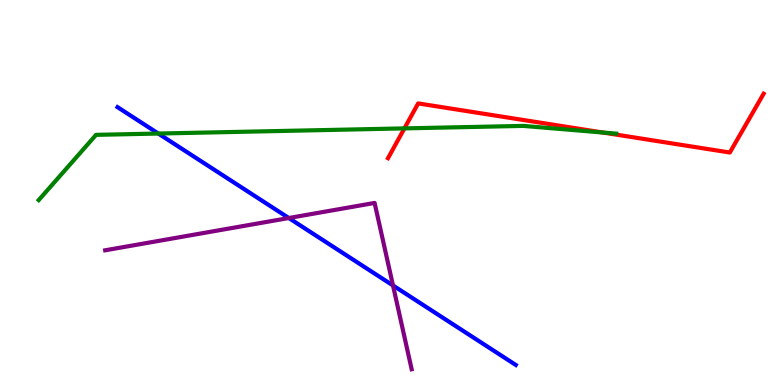[{'lines': ['blue', 'red'], 'intersections': []}, {'lines': ['green', 'red'], 'intersections': [{'x': 5.22, 'y': 6.67}, {'x': 7.78, 'y': 6.56}]}, {'lines': ['purple', 'red'], 'intersections': []}, {'lines': ['blue', 'green'], 'intersections': [{'x': 2.04, 'y': 6.53}]}, {'lines': ['blue', 'purple'], 'intersections': [{'x': 3.73, 'y': 4.34}, {'x': 5.07, 'y': 2.59}]}, {'lines': ['green', 'purple'], 'intersections': []}]